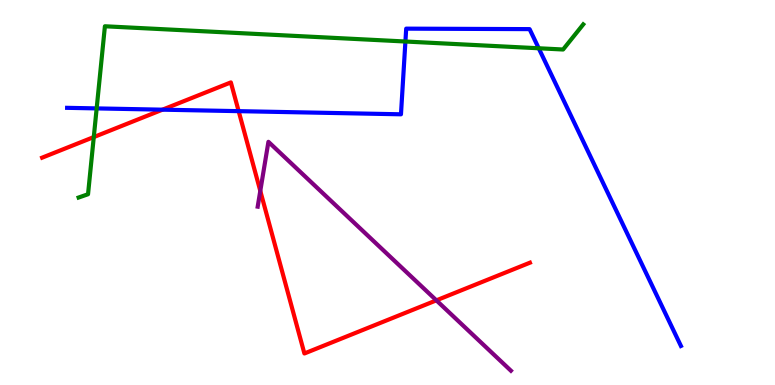[{'lines': ['blue', 'red'], 'intersections': [{'x': 2.1, 'y': 7.15}, {'x': 3.08, 'y': 7.11}]}, {'lines': ['green', 'red'], 'intersections': [{'x': 1.21, 'y': 6.44}]}, {'lines': ['purple', 'red'], 'intersections': [{'x': 3.36, 'y': 5.04}, {'x': 5.63, 'y': 2.2}]}, {'lines': ['blue', 'green'], 'intersections': [{'x': 1.25, 'y': 7.18}, {'x': 5.23, 'y': 8.92}, {'x': 6.95, 'y': 8.75}]}, {'lines': ['blue', 'purple'], 'intersections': []}, {'lines': ['green', 'purple'], 'intersections': []}]